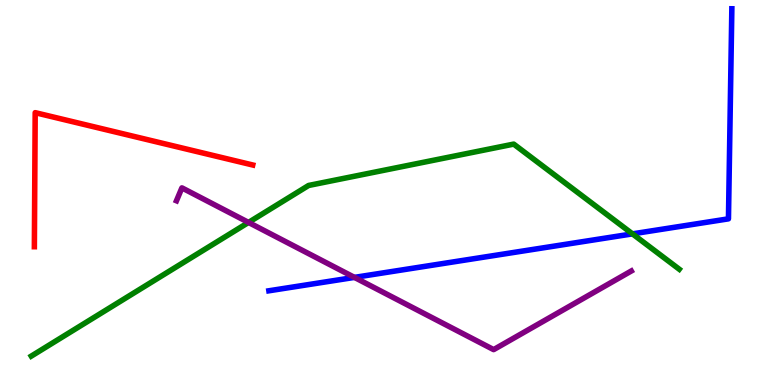[{'lines': ['blue', 'red'], 'intersections': []}, {'lines': ['green', 'red'], 'intersections': []}, {'lines': ['purple', 'red'], 'intersections': []}, {'lines': ['blue', 'green'], 'intersections': [{'x': 8.16, 'y': 3.93}]}, {'lines': ['blue', 'purple'], 'intersections': [{'x': 4.57, 'y': 2.79}]}, {'lines': ['green', 'purple'], 'intersections': [{'x': 3.21, 'y': 4.22}]}]